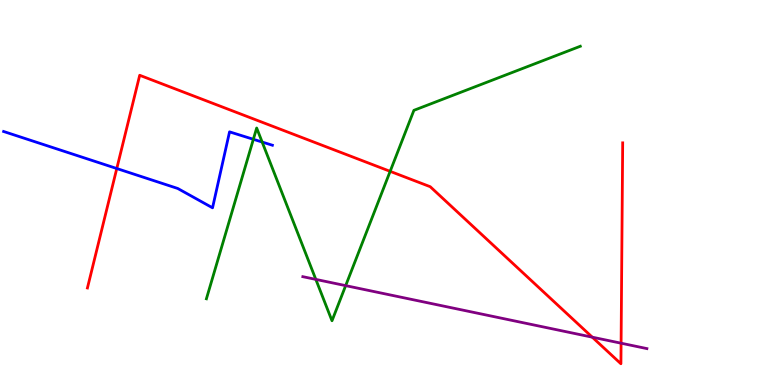[{'lines': ['blue', 'red'], 'intersections': [{'x': 1.51, 'y': 5.62}]}, {'lines': ['green', 'red'], 'intersections': [{'x': 5.03, 'y': 5.55}]}, {'lines': ['purple', 'red'], 'intersections': [{'x': 7.64, 'y': 1.24}, {'x': 8.01, 'y': 1.09}]}, {'lines': ['blue', 'green'], 'intersections': [{'x': 3.27, 'y': 6.38}, {'x': 3.38, 'y': 6.31}]}, {'lines': ['blue', 'purple'], 'intersections': []}, {'lines': ['green', 'purple'], 'intersections': [{'x': 4.08, 'y': 2.74}, {'x': 4.46, 'y': 2.58}]}]